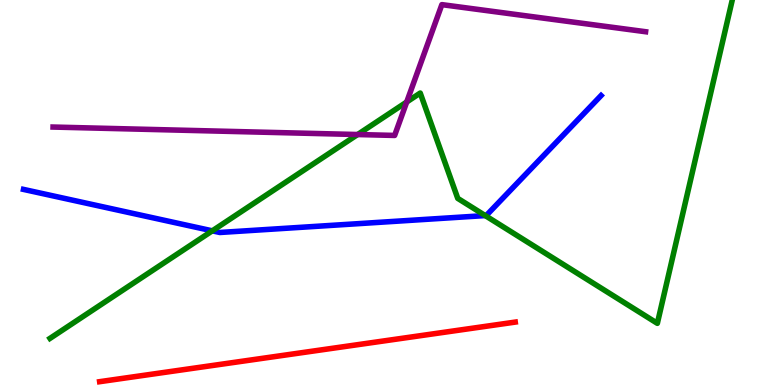[{'lines': ['blue', 'red'], 'intersections': []}, {'lines': ['green', 'red'], 'intersections': []}, {'lines': ['purple', 'red'], 'intersections': []}, {'lines': ['blue', 'green'], 'intersections': [{'x': 2.74, 'y': 4.0}, {'x': 6.26, 'y': 4.4}]}, {'lines': ['blue', 'purple'], 'intersections': []}, {'lines': ['green', 'purple'], 'intersections': [{'x': 4.61, 'y': 6.51}, {'x': 5.25, 'y': 7.35}]}]